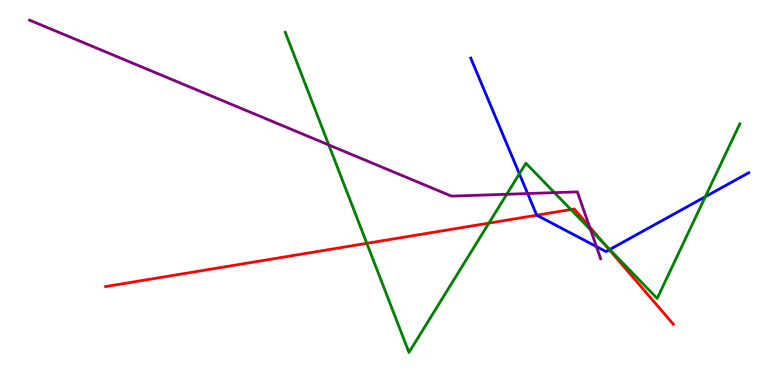[{'lines': ['blue', 'red'], 'intersections': [{'x': 6.93, 'y': 4.41}, {'x': 7.86, 'y': 3.51}]}, {'lines': ['green', 'red'], 'intersections': [{'x': 4.73, 'y': 3.68}, {'x': 6.31, 'y': 4.2}, {'x': 7.37, 'y': 4.56}, {'x': 7.8, 'y': 3.66}]}, {'lines': ['purple', 'red'], 'intersections': [{'x': 7.61, 'y': 4.11}]}, {'lines': ['blue', 'green'], 'intersections': [{'x': 6.7, 'y': 5.49}, {'x': 7.87, 'y': 3.52}, {'x': 9.1, 'y': 4.89}]}, {'lines': ['blue', 'purple'], 'intersections': [{'x': 6.81, 'y': 4.97}, {'x': 7.7, 'y': 3.6}]}, {'lines': ['green', 'purple'], 'intersections': [{'x': 4.24, 'y': 6.24}, {'x': 6.54, 'y': 4.95}, {'x': 7.15, 'y': 5.0}, {'x': 7.62, 'y': 4.03}]}]